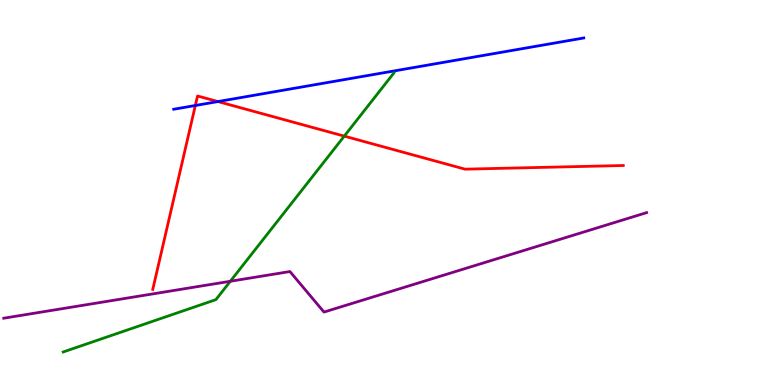[{'lines': ['blue', 'red'], 'intersections': [{'x': 2.52, 'y': 7.26}, {'x': 2.81, 'y': 7.36}]}, {'lines': ['green', 'red'], 'intersections': [{'x': 4.44, 'y': 6.46}]}, {'lines': ['purple', 'red'], 'intersections': []}, {'lines': ['blue', 'green'], 'intersections': []}, {'lines': ['blue', 'purple'], 'intersections': []}, {'lines': ['green', 'purple'], 'intersections': [{'x': 2.97, 'y': 2.69}]}]